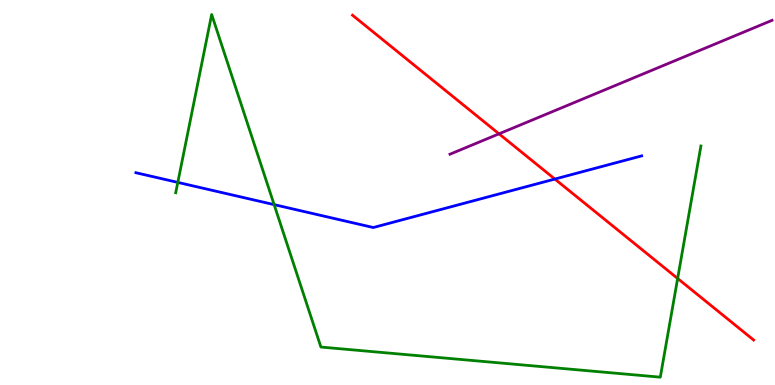[{'lines': ['blue', 'red'], 'intersections': [{'x': 7.16, 'y': 5.35}]}, {'lines': ['green', 'red'], 'intersections': [{'x': 8.74, 'y': 2.77}]}, {'lines': ['purple', 'red'], 'intersections': [{'x': 6.44, 'y': 6.52}]}, {'lines': ['blue', 'green'], 'intersections': [{'x': 2.29, 'y': 5.26}, {'x': 3.54, 'y': 4.68}]}, {'lines': ['blue', 'purple'], 'intersections': []}, {'lines': ['green', 'purple'], 'intersections': []}]